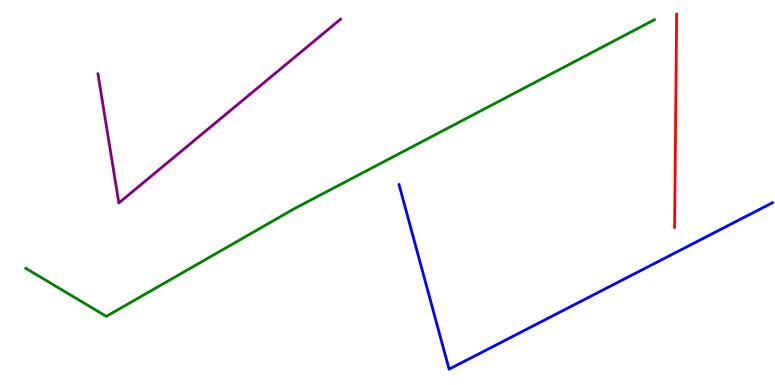[{'lines': ['blue', 'red'], 'intersections': []}, {'lines': ['green', 'red'], 'intersections': []}, {'lines': ['purple', 'red'], 'intersections': []}, {'lines': ['blue', 'green'], 'intersections': []}, {'lines': ['blue', 'purple'], 'intersections': []}, {'lines': ['green', 'purple'], 'intersections': []}]